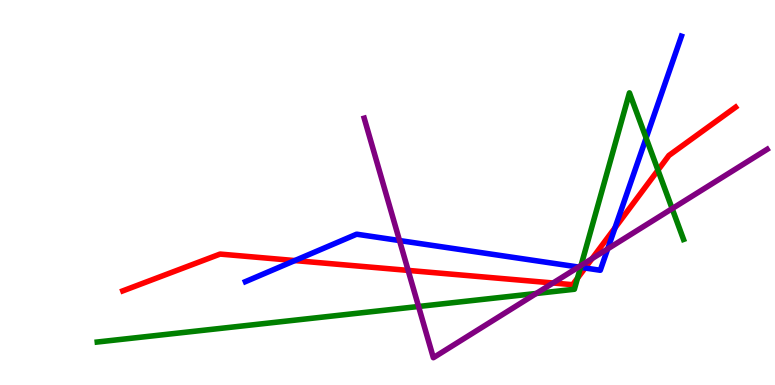[{'lines': ['blue', 'red'], 'intersections': [{'x': 3.8, 'y': 3.23}, {'x': 7.55, 'y': 3.04}, {'x': 7.94, 'y': 4.08}]}, {'lines': ['green', 'red'], 'intersections': [{'x': 7.45, 'y': 2.77}, {'x': 8.49, 'y': 5.58}]}, {'lines': ['purple', 'red'], 'intersections': [{'x': 5.27, 'y': 2.98}, {'x': 7.14, 'y': 2.65}, {'x': 7.64, 'y': 3.28}]}, {'lines': ['blue', 'green'], 'intersections': [{'x': 7.49, 'y': 3.06}, {'x': 8.34, 'y': 6.41}]}, {'lines': ['blue', 'purple'], 'intersections': [{'x': 5.16, 'y': 3.75}, {'x': 7.47, 'y': 3.06}, {'x': 7.84, 'y': 3.54}]}, {'lines': ['green', 'purple'], 'intersections': [{'x': 5.4, 'y': 2.04}, {'x': 6.92, 'y': 2.38}, {'x': 7.5, 'y': 3.1}, {'x': 8.67, 'y': 4.58}]}]